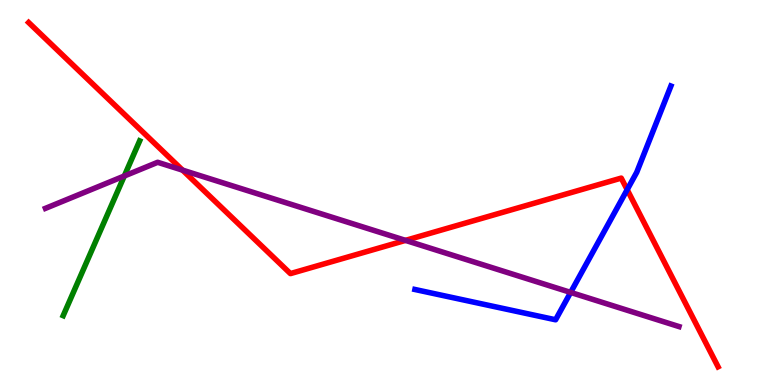[{'lines': ['blue', 'red'], 'intersections': [{'x': 8.09, 'y': 5.07}]}, {'lines': ['green', 'red'], 'intersections': []}, {'lines': ['purple', 'red'], 'intersections': [{'x': 2.36, 'y': 5.58}, {'x': 5.23, 'y': 3.76}]}, {'lines': ['blue', 'green'], 'intersections': []}, {'lines': ['blue', 'purple'], 'intersections': [{'x': 7.36, 'y': 2.4}]}, {'lines': ['green', 'purple'], 'intersections': [{'x': 1.6, 'y': 5.43}]}]